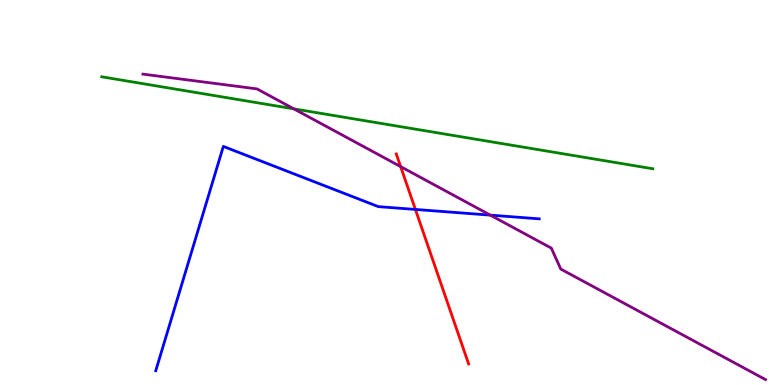[{'lines': ['blue', 'red'], 'intersections': [{'x': 5.36, 'y': 4.56}]}, {'lines': ['green', 'red'], 'intersections': []}, {'lines': ['purple', 'red'], 'intersections': [{'x': 5.17, 'y': 5.67}]}, {'lines': ['blue', 'green'], 'intersections': []}, {'lines': ['blue', 'purple'], 'intersections': [{'x': 6.33, 'y': 4.41}]}, {'lines': ['green', 'purple'], 'intersections': [{'x': 3.79, 'y': 7.17}]}]